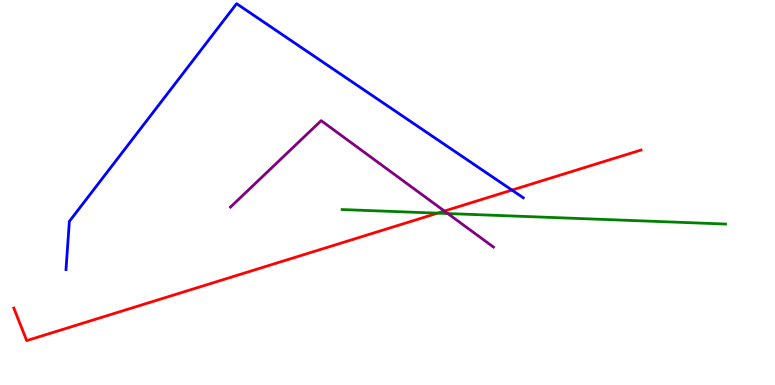[{'lines': ['blue', 'red'], 'intersections': [{'x': 6.61, 'y': 5.06}]}, {'lines': ['green', 'red'], 'intersections': [{'x': 5.65, 'y': 4.46}]}, {'lines': ['purple', 'red'], 'intersections': [{'x': 5.73, 'y': 4.52}]}, {'lines': ['blue', 'green'], 'intersections': []}, {'lines': ['blue', 'purple'], 'intersections': []}, {'lines': ['green', 'purple'], 'intersections': [{'x': 5.78, 'y': 4.45}]}]